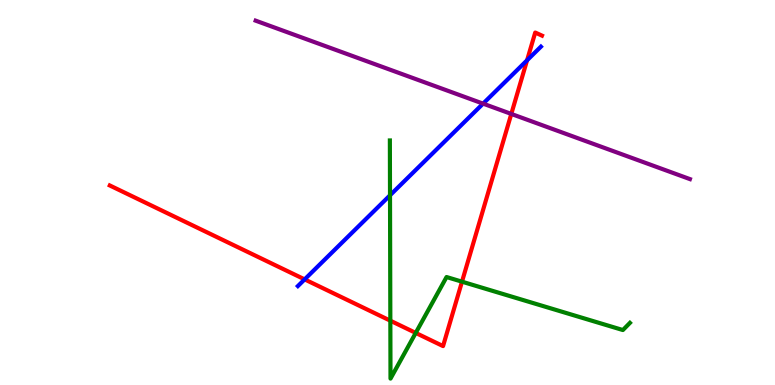[{'lines': ['blue', 'red'], 'intersections': [{'x': 3.93, 'y': 2.74}, {'x': 6.8, 'y': 8.43}]}, {'lines': ['green', 'red'], 'intersections': [{'x': 5.04, 'y': 1.67}, {'x': 5.36, 'y': 1.35}, {'x': 5.96, 'y': 2.68}]}, {'lines': ['purple', 'red'], 'intersections': [{'x': 6.6, 'y': 7.04}]}, {'lines': ['blue', 'green'], 'intersections': [{'x': 5.03, 'y': 4.93}]}, {'lines': ['blue', 'purple'], 'intersections': [{'x': 6.23, 'y': 7.31}]}, {'lines': ['green', 'purple'], 'intersections': []}]